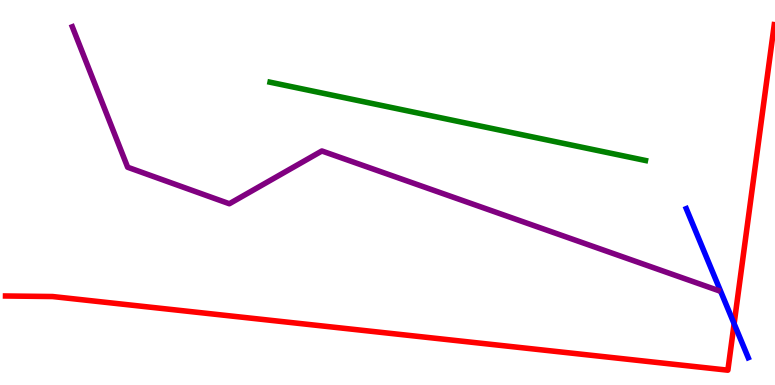[{'lines': ['blue', 'red'], 'intersections': [{'x': 9.47, 'y': 1.59}]}, {'lines': ['green', 'red'], 'intersections': []}, {'lines': ['purple', 'red'], 'intersections': []}, {'lines': ['blue', 'green'], 'intersections': []}, {'lines': ['blue', 'purple'], 'intersections': []}, {'lines': ['green', 'purple'], 'intersections': []}]